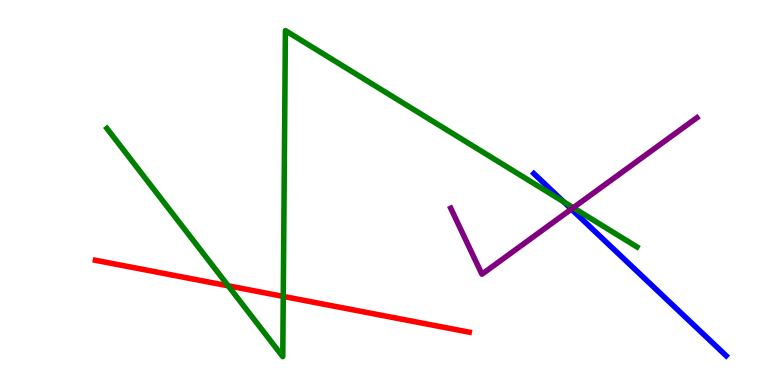[{'lines': ['blue', 'red'], 'intersections': []}, {'lines': ['green', 'red'], 'intersections': [{'x': 2.94, 'y': 2.58}, {'x': 3.65, 'y': 2.3}]}, {'lines': ['purple', 'red'], 'intersections': []}, {'lines': ['blue', 'green'], 'intersections': [{'x': 7.27, 'y': 4.76}]}, {'lines': ['blue', 'purple'], 'intersections': [{'x': 7.37, 'y': 4.57}]}, {'lines': ['green', 'purple'], 'intersections': [{'x': 7.4, 'y': 4.6}]}]